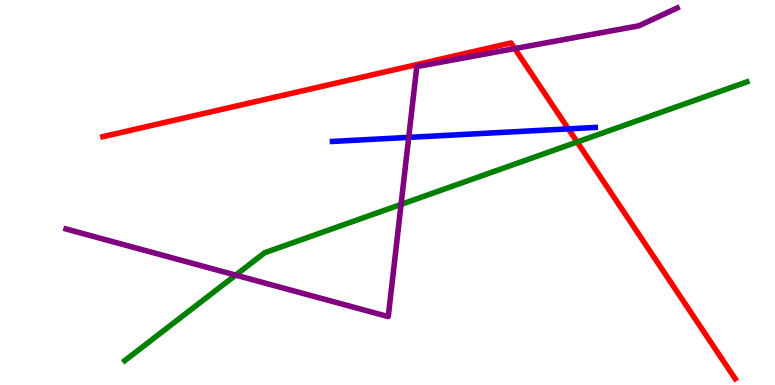[{'lines': ['blue', 'red'], 'intersections': [{'x': 7.33, 'y': 6.65}]}, {'lines': ['green', 'red'], 'intersections': [{'x': 7.45, 'y': 6.31}]}, {'lines': ['purple', 'red'], 'intersections': [{'x': 6.64, 'y': 8.74}]}, {'lines': ['blue', 'green'], 'intersections': []}, {'lines': ['blue', 'purple'], 'intersections': [{'x': 5.27, 'y': 6.43}]}, {'lines': ['green', 'purple'], 'intersections': [{'x': 3.04, 'y': 2.85}, {'x': 5.18, 'y': 4.69}]}]